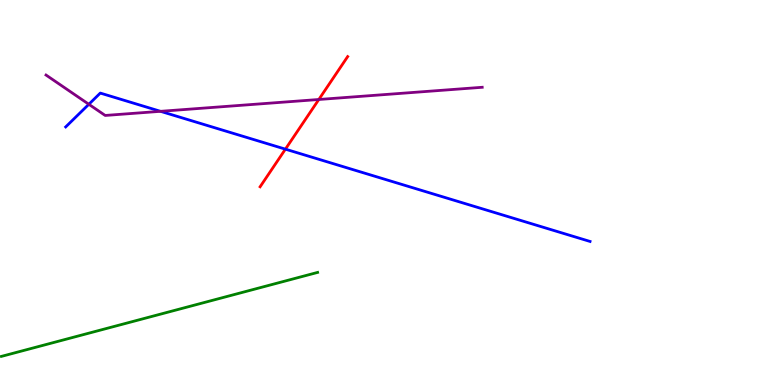[{'lines': ['blue', 'red'], 'intersections': [{'x': 3.68, 'y': 6.13}]}, {'lines': ['green', 'red'], 'intersections': []}, {'lines': ['purple', 'red'], 'intersections': [{'x': 4.11, 'y': 7.42}]}, {'lines': ['blue', 'green'], 'intersections': []}, {'lines': ['blue', 'purple'], 'intersections': [{'x': 1.15, 'y': 7.29}, {'x': 2.07, 'y': 7.11}]}, {'lines': ['green', 'purple'], 'intersections': []}]